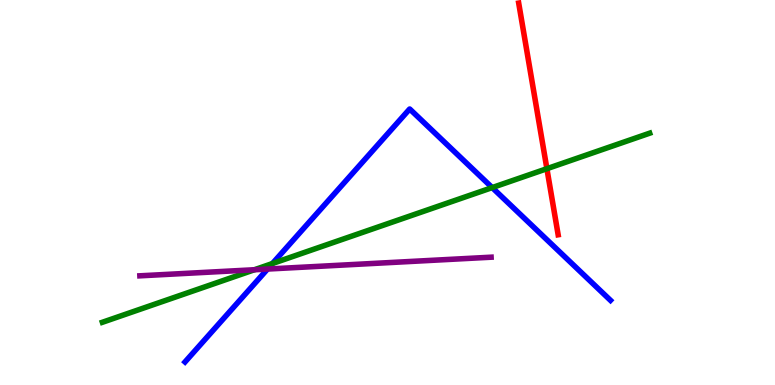[{'lines': ['blue', 'red'], 'intersections': []}, {'lines': ['green', 'red'], 'intersections': [{'x': 7.06, 'y': 5.62}]}, {'lines': ['purple', 'red'], 'intersections': []}, {'lines': ['blue', 'green'], 'intersections': [{'x': 3.52, 'y': 3.16}, {'x': 6.35, 'y': 5.13}]}, {'lines': ['blue', 'purple'], 'intersections': [{'x': 3.45, 'y': 3.01}]}, {'lines': ['green', 'purple'], 'intersections': [{'x': 3.28, 'y': 2.99}]}]